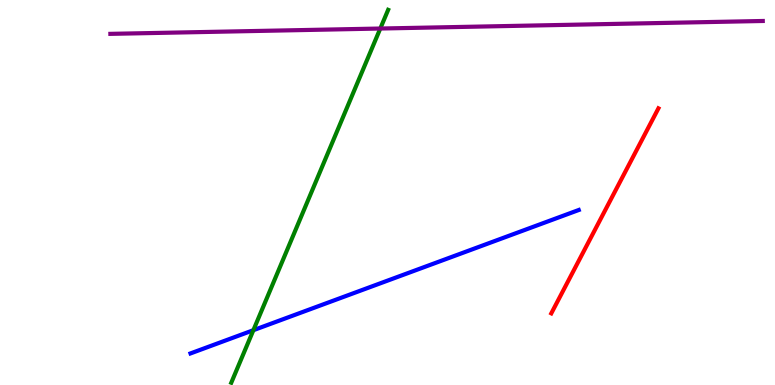[{'lines': ['blue', 'red'], 'intersections': []}, {'lines': ['green', 'red'], 'intersections': []}, {'lines': ['purple', 'red'], 'intersections': []}, {'lines': ['blue', 'green'], 'intersections': [{'x': 3.27, 'y': 1.42}]}, {'lines': ['blue', 'purple'], 'intersections': []}, {'lines': ['green', 'purple'], 'intersections': [{'x': 4.91, 'y': 9.26}]}]